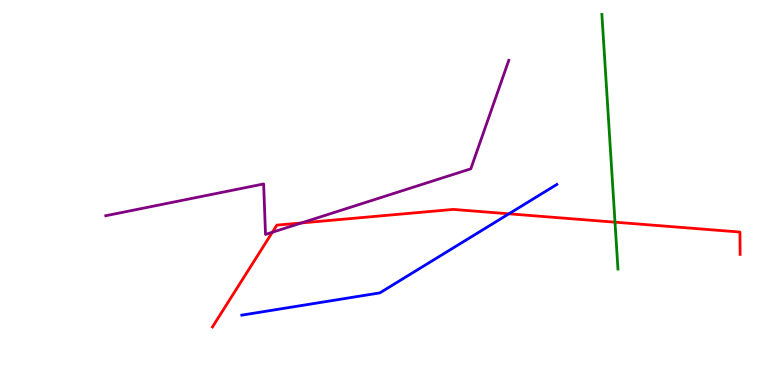[{'lines': ['blue', 'red'], 'intersections': [{'x': 6.57, 'y': 4.45}]}, {'lines': ['green', 'red'], 'intersections': [{'x': 7.94, 'y': 4.23}]}, {'lines': ['purple', 'red'], 'intersections': [{'x': 3.51, 'y': 3.97}, {'x': 3.89, 'y': 4.21}]}, {'lines': ['blue', 'green'], 'intersections': []}, {'lines': ['blue', 'purple'], 'intersections': []}, {'lines': ['green', 'purple'], 'intersections': []}]